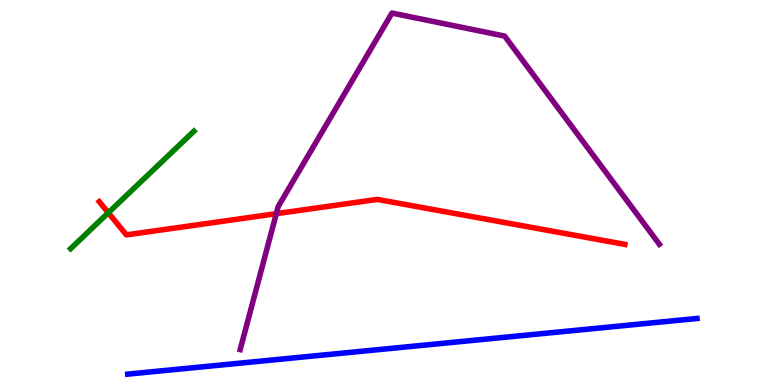[{'lines': ['blue', 'red'], 'intersections': []}, {'lines': ['green', 'red'], 'intersections': [{'x': 1.4, 'y': 4.47}]}, {'lines': ['purple', 'red'], 'intersections': [{'x': 3.57, 'y': 4.45}]}, {'lines': ['blue', 'green'], 'intersections': []}, {'lines': ['blue', 'purple'], 'intersections': []}, {'lines': ['green', 'purple'], 'intersections': []}]